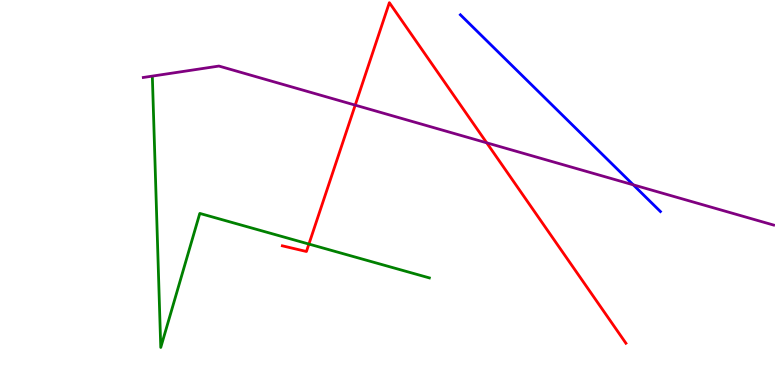[{'lines': ['blue', 'red'], 'intersections': []}, {'lines': ['green', 'red'], 'intersections': [{'x': 3.99, 'y': 3.66}]}, {'lines': ['purple', 'red'], 'intersections': [{'x': 4.58, 'y': 7.27}, {'x': 6.28, 'y': 6.29}]}, {'lines': ['blue', 'green'], 'intersections': []}, {'lines': ['blue', 'purple'], 'intersections': [{'x': 8.17, 'y': 5.2}]}, {'lines': ['green', 'purple'], 'intersections': []}]